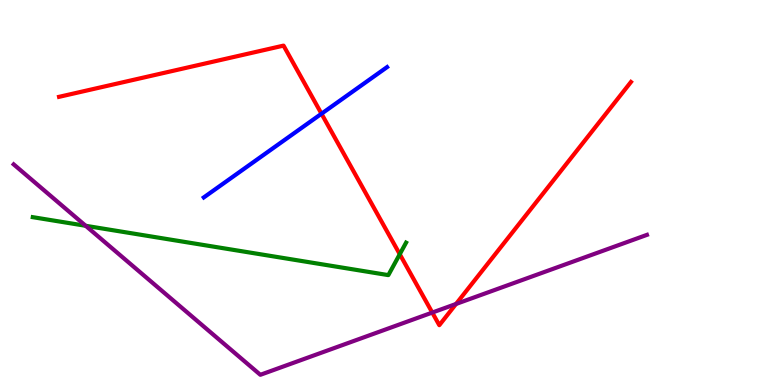[{'lines': ['blue', 'red'], 'intersections': [{'x': 4.15, 'y': 7.05}]}, {'lines': ['green', 'red'], 'intersections': [{'x': 5.16, 'y': 3.4}]}, {'lines': ['purple', 'red'], 'intersections': [{'x': 5.58, 'y': 1.88}, {'x': 5.88, 'y': 2.1}]}, {'lines': ['blue', 'green'], 'intersections': []}, {'lines': ['blue', 'purple'], 'intersections': []}, {'lines': ['green', 'purple'], 'intersections': [{'x': 1.11, 'y': 4.14}]}]